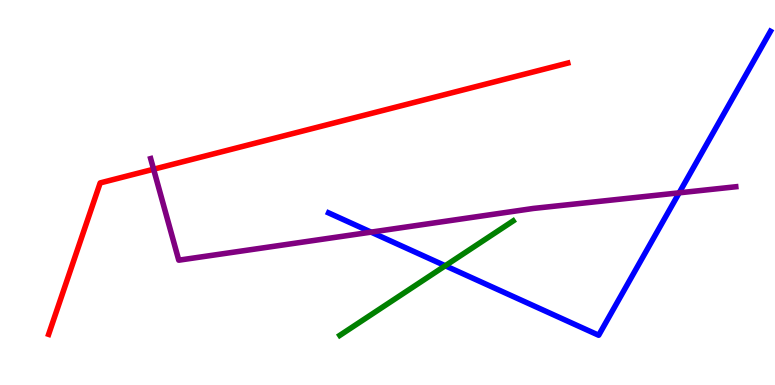[{'lines': ['blue', 'red'], 'intersections': []}, {'lines': ['green', 'red'], 'intersections': []}, {'lines': ['purple', 'red'], 'intersections': [{'x': 1.98, 'y': 5.6}]}, {'lines': ['blue', 'green'], 'intersections': [{'x': 5.75, 'y': 3.1}]}, {'lines': ['blue', 'purple'], 'intersections': [{'x': 4.79, 'y': 3.97}, {'x': 8.76, 'y': 4.99}]}, {'lines': ['green', 'purple'], 'intersections': []}]